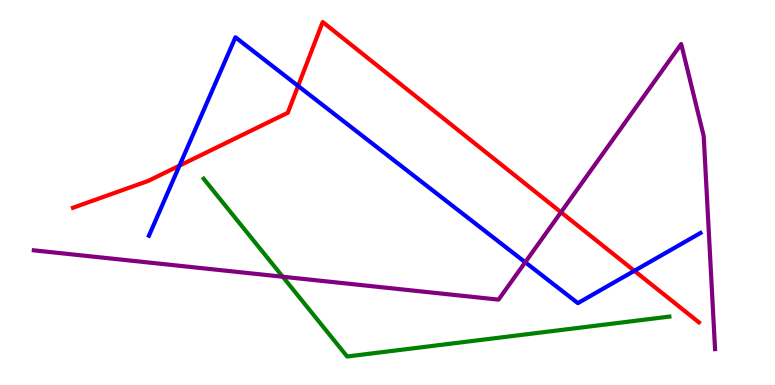[{'lines': ['blue', 'red'], 'intersections': [{'x': 2.32, 'y': 5.7}, {'x': 3.85, 'y': 7.77}, {'x': 8.19, 'y': 2.97}]}, {'lines': ['green', 'red'], 'intersections': []}, {'lines': ['purple', 'red'], 'intersections': [{'x': 7.24, 'y': 4.49}]}, {'lines': ['blue', 'green'], 'intersections': []}, {'lines': ['blue', 'purple'], 'intersections': [{'x': 6.78, 'y': 3.19}]}, {'lines': ['green', 'purple'], 'intersections': [{'x': 3.65, 'y': 2.81}]}]